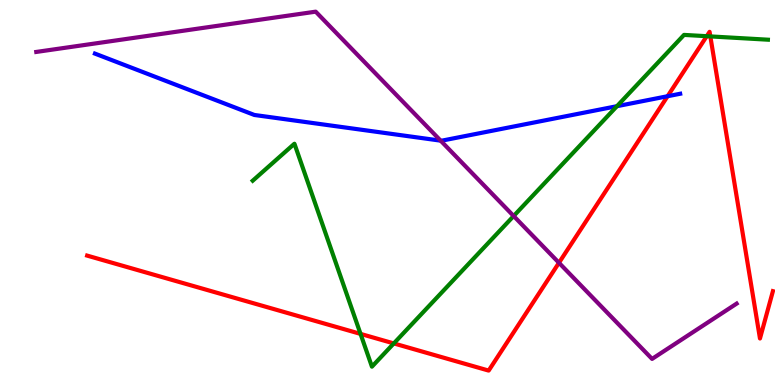[{'lines': ['blue', 'red'], 'intersections': [{'x': 8.61, 'y': 7.5}]}, {'lines': ['green', 'red'], 'intersections': [{'x': 4.65, 'y': 1.33}, {'x': 5.08, 'y': 1.08}, {'x': 9.12, 'y': 9.06}, {'x': 9.17, 'y': 9.05}]}, {'lines': ['purple', 'red'], 'intersections': [{'x': 7.21, 'y': 3.17}]}, {'lines': ['blue', 'green'], 'intersections': [{'x': 7.96, 'y': 7.24}]}, {'lines': ['blue', 'purple'], 'intersections': [{'x': 5.69, 'y': 6.35}]}, {'lines': ['green', 'purple'], 'intersections': [{'x': 6.63, 'y': 4.39}]}]